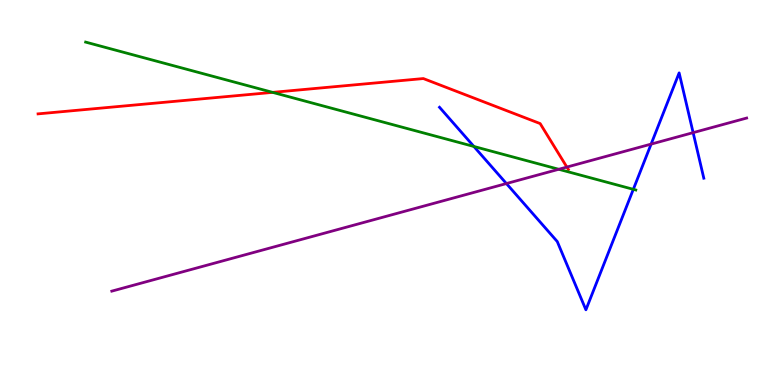[{'lines': ['blue', 'red'], 'intersections': []}, {'lines': ['green', 'red'], 'intersections': [{'x': 3.52, 'y': 7.6}]}, {'lines': ['purple', 'red'], 'intersections': [{'x': 7.31, 'y': 5.66}]}, {'lines': ['blue', 'green'], 'intersections': [{'x': 6.11, 'y': 6.2}, {'x': 8.17, 'y': 5.08}]}, {'lines': ['blue', 'purple'], 'intersections': [{'x': 6.53, 'y': 5.23}, {'x': 8.4, 'y': 6.26}, {'x': 8.94, 'y': 6.55}]}, {'lines': ['green', 'purple'], 'intersections': [{'x': 7.21, 'y': 5.6}]}]